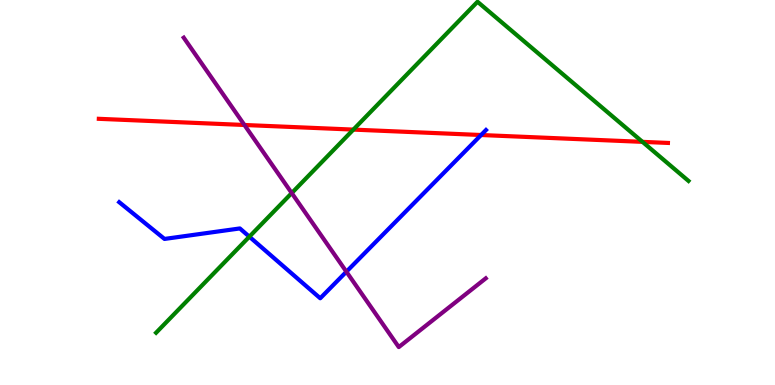[{'lines': ['blue', 'red'], 'intersections': [{'x': 6.21, 'y': 6.49}]}, {'lines': ['green', 'red'], 'intersections': [{'x': 4.56, 'y': 6.63}, {'x': 8.29, 'y': 6.32}]}, {'lines': ['purple', 'red'], 'intersections': [{'x': 3.15, 'y': 6.75}]}, {'lines': ['blue', 'green'], 'intersections': [{'x': 3.22, 'y': 3.85}]}, {'lines': ['blue', 'purple'], 'intersections': [{'x': 4.47, 'y': 2.94}]}, {'lines': ['green', 'purple'], 'intersections': [{'x': 3.76, 'y': 4.99}]}]